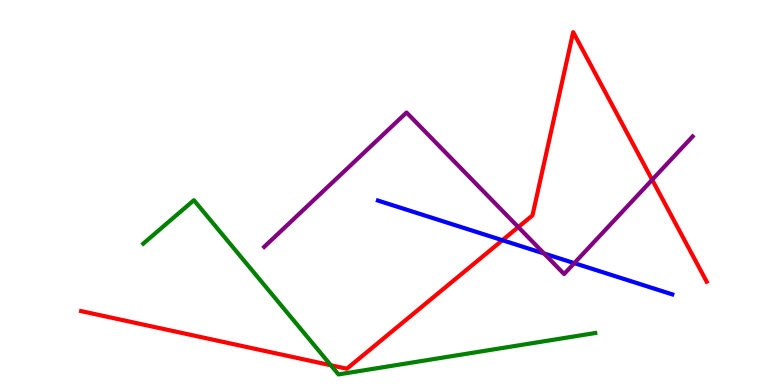[{'lines': ['blue', 'red'], 'intersections': [{'x': 6.48, 'y': 3.76}]}, {'lines': ['green', 'red'], 'intersections': [{'x': 4.27, 'y': 0.513}]}, {'lines': ['purple', 'red'], 'intersections': [{'x': 6.69, 'y': 4.1}, {'x': 8.42, 'y': 5.33}]}, {'lines': ['blue', 'green'], 'intersections': []}, {'lines': ['blue', 'purple'], 'intersections': [{'x': 7.02, 'y': 3.42}, {'x': 7.41, 'y': 3.17}]}, {'lines': ['green', 'purple'], 'intersections': []}]